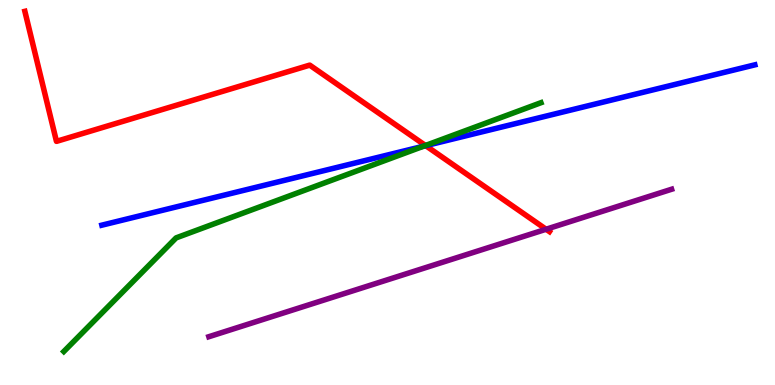[{'lines': ['blue', 'red'], 'intersections': [{'x': 5.49, 'y': 6.22}]}, {'lines': ['green', 'red'], 'intersections': [{'x': 5.49, 'y': 6.22}]}, {'lines': ['purple', 'red'], 'intersections': [{'x': 7.05, 'y': 4.05}]}, {'lines': ['blue', 'green'], 'intersections': [{'x': 5.47, 'y': 6.2}]}, {'lines': ['blue', 'purple'], 'intersections': []}, {'lines': ['green', 'purple'], 'intersections': []}]